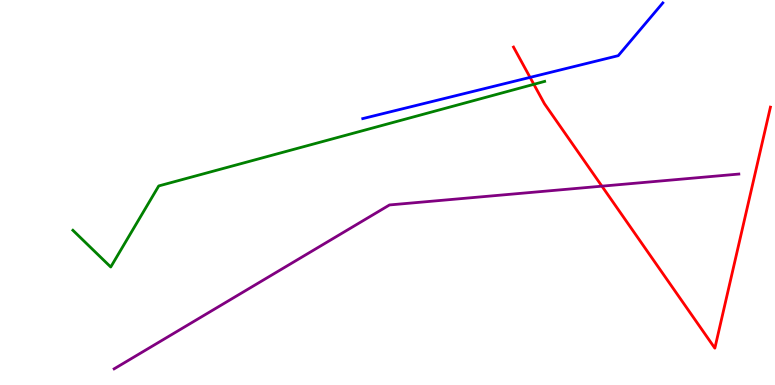[{'lines': ['blue', 'red'], 'intersections': [{'x': 6.84, 'y': 7.99}]}, {'lines': ['green', 'red'], 'intersections': [{'x': 6.89, 'y': 7.81}]}, {'lines': ['purple', 'red'], 'intersections': [{'x': 7.77, 'y': 5.16}]}, {'lines': ['blue', 'green'], 'intersections': []}, {'lines': ['blue', 'purple'], 'intersections': []}, {'lines': ['green', 'purple'], 'intersections': []}]